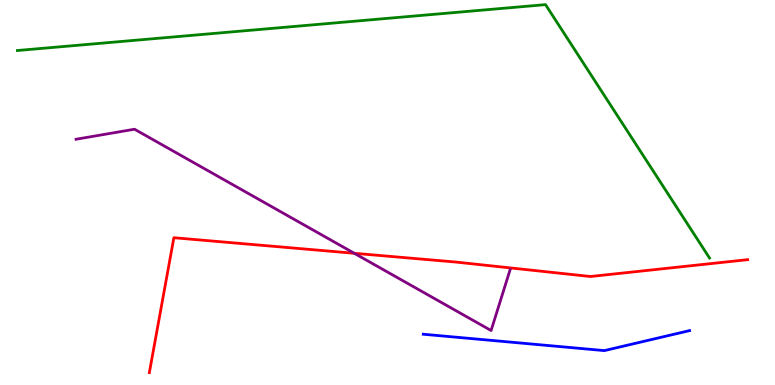[{'lines': ['blue', 'red'], 'intersections': []}, {'lines': ['green', 'red'], 'intersections': []}, {'lines': ['purple', 'red'], 'intersections': [{'x': 4.57, 'y': 3.42}]}, {'lines': ['blue', 'green'], 'intersections': []}, {'lines': ['blue', 'purple'], 'intersections': []}, {'lines': ['green', 'purple'], 'intersections': []}]